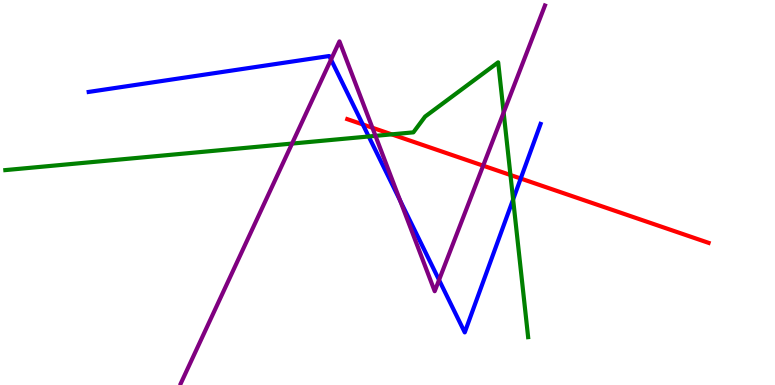[{'lines': ['blue', 'red'], 'intersections': [{'x': 4.68, 'y': 6.77}, {'x': 6.72, 'y': 5.36}]}, {'lines': ['green', 'red'], 'intersections': [{'x': 5.05, 'y': 6.51}, {'x': 6.59, 'y': 5.45}]}, {'lines': ['purple', 'red'], 'intersections': [{'x': 4.8, 'y': 6.68}, {'x': 6.23, 'y': 5.7}]}, {'lines': ['blue', 'green'], 'intersections': [{'x': 4.76, 'y': 6.46}, {'x': 6.62, 'y': 4.82}]}, {'lines': ['blue', 'purple'], 'intersections': [{'x': 4.27, 'y': 8.45}, {'x': 5.16, 'y': 4.79}, {'x': 5.67, 'y': 2.73}]}, {'lines': ['green', 'purple'], 'intersections': [{'x': 3.77, 'y': 6.27}, {'x': 4.84, 'y': 6.47}, {'x': 6.5, 'y': 7.08}]}]